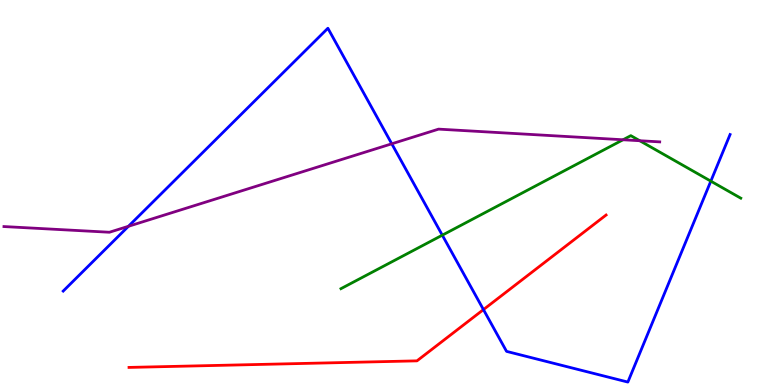[{'lines': ['blue', 'red'], 'intersections': [{'x': 6.24, 'y': 1.96}]}, {'lines': ['green', 'red'], 'intersections': []}, {'lines': ['purple', 'red'], 'intersections': []}, {'lines': ['blue', 'green'], 'intersections': [{'x': 5.71, 'y': 3.89}, {'x': 9.17, 'y': 5.29}]}, {'lines': ['blue', 'purple'], 'intersections': [{'x': 1.66, 'y': 4.12}, {'x': 5.06, 'y': 6.27}]}, {'lines': ['green', 'purple'], 'intersections': [{'x': 8.04, 'y': 6.37}, {'x': 8.25, 'y': 6.34}]}]